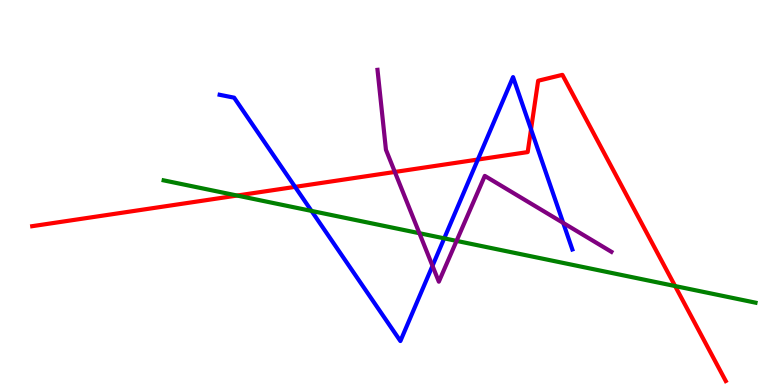[{'lines': ['blue', 'red'], 'intersections': [{'x': 3.81, 'y': 5.15}, {'x': 6.17, 'y': 5.86}, {'x': 6.85, 'y': 6.64}]}, {'lines': ['green', 'red'], 'intersections': [{'x': 3.06, 'y': 4.92}, {'x': 8.71, 'y': 2.57}]}, {'lines': ['purple', 'red'], 'intersections': [{'x': 5.09, 'y': 5.53}]}, {'lines': ['blue', 'green'], 'intersections': [{'x': 4.02, 'y': 4.52}, {'x': 5.73, 'y': 3.81}]}, {'lines': ['blue', 'purple'], 'intersections': [{'x': 5.58, 'y': 3.09}, {'x': 7.27, 'y': 4.21}]}, {'lines': ['green', 'purple'], 'intersections': [{'x': 5.41, 'y': 3.94}, {'x': 5.89, 'y': 3.74}]}]